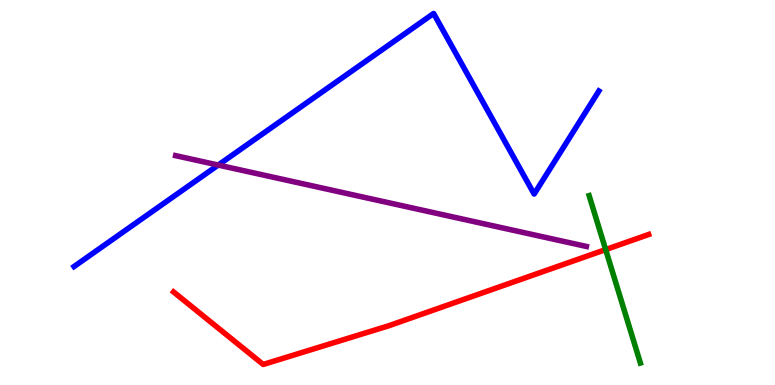[{'lines': ['blue', 'red'], 'intersections': []}, {'lines': ['green', 'red'], 'intersections': [{'x': 7.81, 'y': 3.52}]}, {'lines': ['purple', 'red'], 'intersections': []}, {'lines': ['blue', 'green'], 'intersections': []}, {'lines': ['blue', 'purple'], 'intersections': [{'x': 2.82, 'y': 5.71}]}, {'lines': ['green', 'purple'], 'intersections': []}]